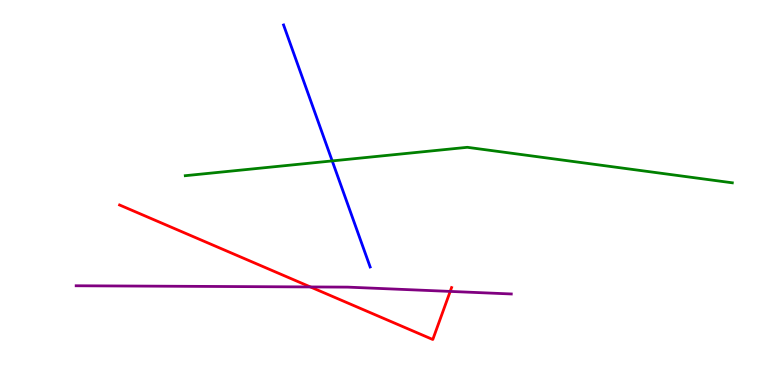[{'lines': ['blue', 'red'], 'intersections': []}, {'lines': ['green', 'red'], 'intersections': []}, {'lines': ['purple', 'red'], 'intersections': [{'x': 4.01, 'y': 2.55}, {'x': 5.81, 'y': 2.43}]}, {'lines': ['blue', 'green'], 'intersections': [{'x': 4.29, 'y': 5.82}]}, {'lines': ['blue', 'purple'], 'intersections': []}, {'lines': ['green', 'purple'], 'intersections': []}]